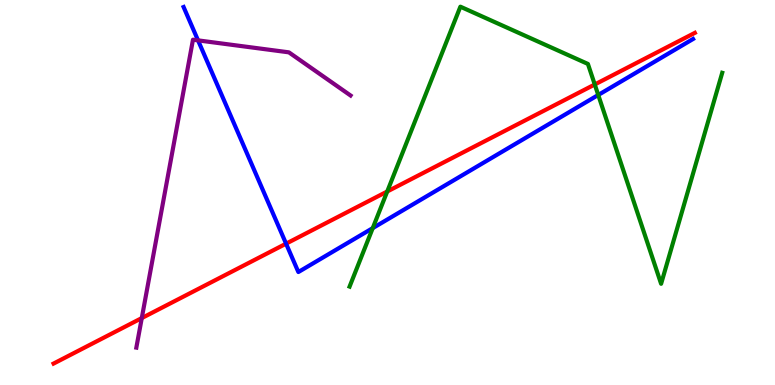[{'lines': ['blue', 'red'], 'intersections': [{'x': 3.69, 'y': 3.67}]}, {'lines': ['green', 'red'], 'intersections': [{'x': 5.0, 'y': 5.03}, {'x': 7.67, 'y': 7.81}]}, {'lines': ['purple', 'red'], 'intersections': [{'x': 1.83, 'y': 1.74}]}, {'lines': ['blue', 'green'], 'intersections': [{'x': 4.81, 'y': 4.07}, {'x': 7.72, 'y': 7.53}]}, {'lines': ['blue', 'purple'], 'intersections': [{'x': 2.56, 'y': 8.95}]}, {'lines': ['green', 'purple'], 'intersections': []}]